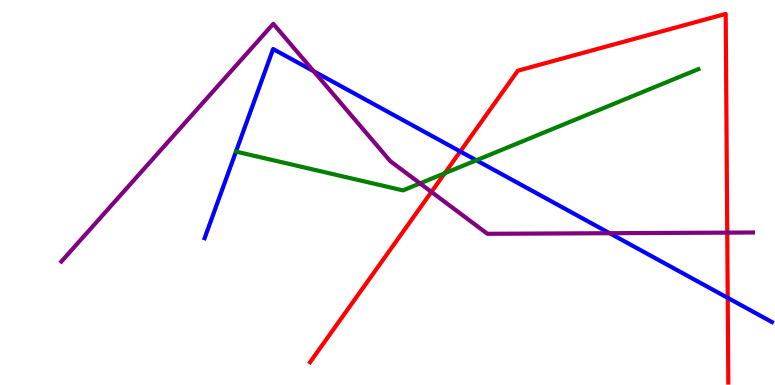[{'lines': ['blue', 'red'], 'intersections': [{'x': 5.94, 'y': 6.07}, {'x': 9.39, 'y': 2.26}]}, {'lines': ['green', 'red'], 'intersections': [{'x': 5.74, 'y': 5.5}]}, {'lines': ['purple', 'red'], 'intersections': [{'x': 5.57, 'y': 5.02}, {'x': 9.38, 'y': 3.96}]}, {'lines': ['blue', 'green'], 'intersections': [{'x': 6.15, 'y': 5.84}]}, {'lines': ['blue', 'purple'], 'intersections': [{'x': 4.05, 'y': 8.15}, {'x': 7.87, 'y': 3.94}]}, {'lines': ['green', 'purple'], 'intersections': [{'x': 5.42, 'y': 5.24}]}]